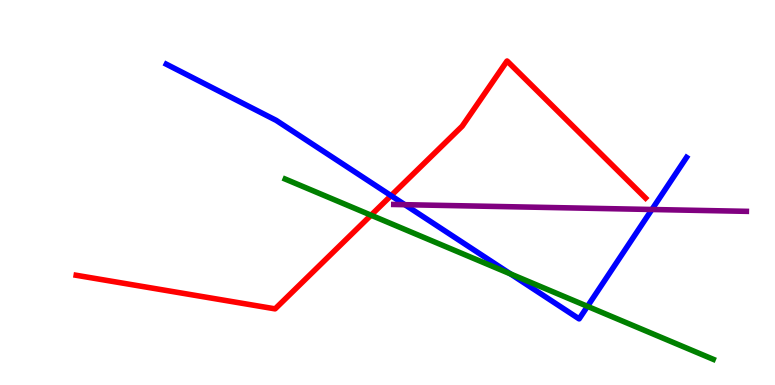[{'lines': ['blue', 'red'], 'intersections': [{'x': 5.05, 'y': 4.92}]}, {'lines': ['green', 'red'], 'intersections': [{'x': 4.79, 'y': 4.41}]}, {'lines': ['purple', 'red'], 'intersections': []}, {'lines': ['blue', 'green'], 'intersections': [{'x': 6.59, 'y': 2.88}, {'x': 7.58, 'y': 2.04}]}, {'lines': ['blue', 'purple'], 'intersections': [{'x': 5.22, 'y': 4.68}, {'x': 8.41, 'y': 4.56}]}, {'lines': ['green', 'purple'], 'intersections': []}]